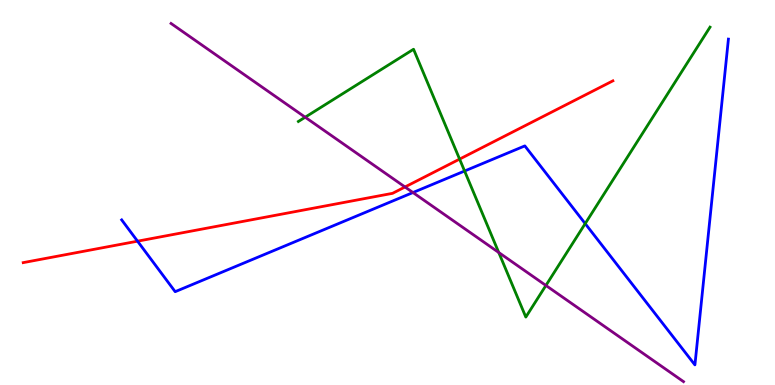[{'lines': ['blue', 'red'], 'intersections': [{'x': 1.77, 'y': 3.74}]}, {'lines': ['green', 'red'], 'intersections': [{'x': 5.93, 'y': 5.87}]}, {'lines': ['purple', 'red'], 'intersections': [{'x': 5.23, 'y': 5.14}]}, {'lines': ['blue', 'green'], 'intersections': [{'x': 5.99, 'y': 5.56}, {'x': 7.55, 'y': 4.19}]}, {'lines': ['blue', 'purple'], 'intersections': [{'x': 5.33, 'y': 5.0}]}, {'lines': ['green', 'purple'], 'intersections': [{'x': 3.94, 'y': 6.96}, {'x': 6.44, 'y': 3.44}, {'x': 7.04, 'y': 2.59}]}]